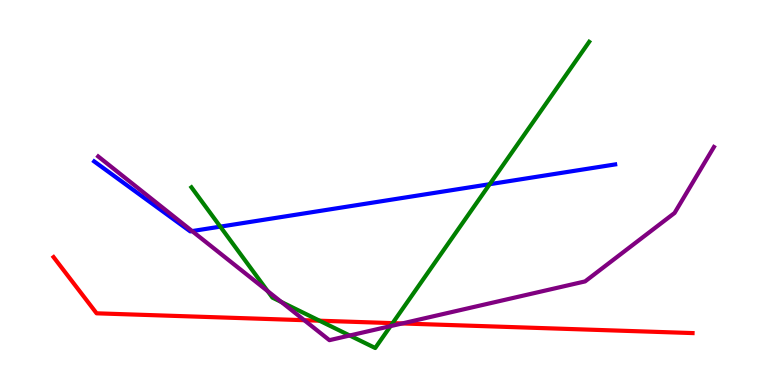[{'lines': ['blue', 'red'], 'intersections': []}, {'lines': ['green', 'red'], 'intersections': [{'x': 4.12, 'y': 1.67}, {'x': 5.07, 'y': 1.61}]}, {'lines': ['purple', 'red'], 'intersections': [{'x': 3.93, 'y': 1.68}, {'x': 5.19, 'y': 1.6}]}, {'lines': ['blue', 'green'], 'intersections': [{'x': 2.84, 'y': 4.11}, {'x': 6.32, 'y': 5.22}]}, {'lines': ['blue', 'purple'], 'intersections': [{'x': 2.48, 'y': 4.0}]}, {'lines': ['green', 'purple'], 'intersections': [{'x': 3.45, 'y': 2.44}, {'x': 3.63, 'y': 2.16}, {'x': 4.51, 'y': 1.29}, {'x': 5.04, 'y': 1.53}]}]